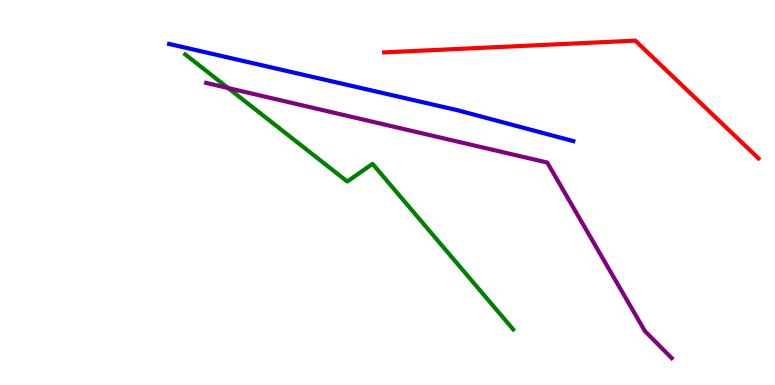[{'lines': ['blue', 'red'], 'intersections': []}, {'lines': ['green', 'red'], 'intersections': []}, {'lines': ['purple', 'red'], 'intersections': []}, {'lines': ['blue', 'green'], 'intersections': []}, {'lines': ['blue', 'purple'], 'intersections': []}, {'lines': ['green', 'purple'], 'intersections': [{'x': 2.94, 'y': 7.71}]}]